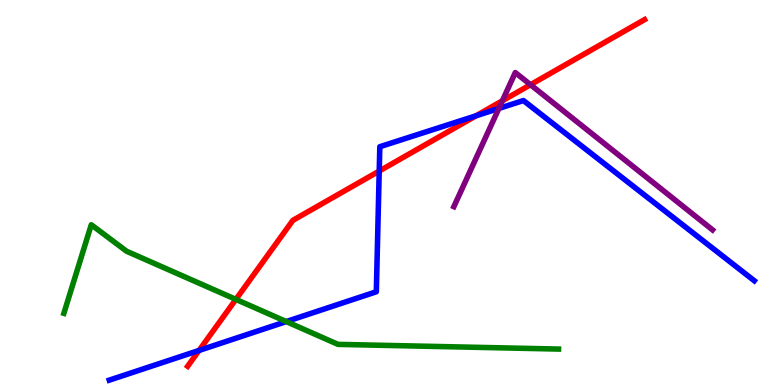[{'lines': ['blue', 'red'], 'intersections': [{'x': 2.57, 'y': 0.898}, {'x': 4.89, 'y': 5.56}, {'x': 6.14, 'y': 6.99}]}, {'lines': ['green', 'red'], 'intersections': [{'x': 3.04, 'y': 2.22}]}, {'lines': ['purple', 'red'], 'intersections': [{'x': 6.48, 'y': 7.38}, {'x': 6.85, 'y': 7.8}]}, {'lines': ['blue', 'green'], 'intersections': [{'x': 3.69, 'y': 1.65}]}, {'lines': ['blue', 'purple'], 'intersections': [{'x': 6.44, 'y': 7.18}]}, {'lines': ['green', 'purple'], 'intersections': []}]